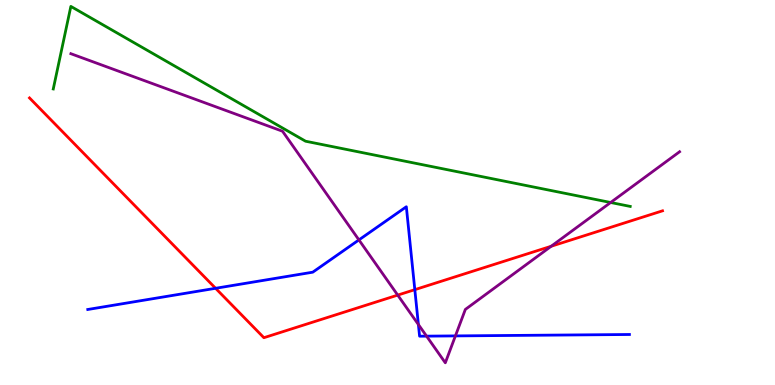[{'lines': ['blue', 'red'], 'intersections': [{'x': 2.78, 'y': 2.51}, {'x': 5.35, 'y': 2.48}]}, {'lines': ['green', 'red'], 'intersections': []}, {'lines': ['purple', 'red'], 'intersections': [{'x': 5.13, 'y': 2.33}, {'x': 7.11, 'y': 3.6}]}, {'lines': ['blue', 'green'], 'intersections': []}, {'lines': ['blue', 'purple'], 'intersections': [{'x': 4.63, 'y': 3.77}, {'x': 5.4, 'y': 1.57}, {'x': 5.5, 'y': 1.27}, {'x': 5.88, 'y': 1.28}]}, {'lines': ['green', 'purple'], 'intersections': [{'x': 7.88, 'y': 4.74}]}]